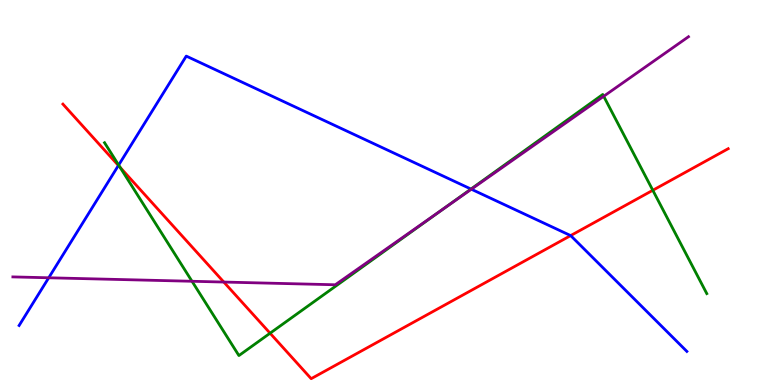[{'lines': ['blue', 'red'], 'intersections': [{'x': 1.53, 'y': 5.7}, {'x': 7.36, 'y': 3.88}]}, {'lines': ['green', 'red'], 'intersections': [{'x': 1.55, 'y': 5.65}, {'x': 3.48, 'y': 1.35}, {'x': 8.42, 'y': 5.06}]}, {'lines': ['purple', 'red'], 'intersections': [{'x': 2.89, 'y': 2.67}]}, {'lines': ['blue', 'green'], 'intersections': [{'x': 1.53, 'y': 5.71}, {'x': 6.08, 'y': 5.09}]}, {'lines': ['blue', 'purple'], 'intersections': [{'x': 0.629, 'y': 2.79}, {'x': 6.08, 'y': 5.09}]}, {'lines': ['green', 'purple'], 'intersections': [{'x': 2.48, 'y': 2.69}, {'x': 5.71, 'y': 4.56}, {'x': 7.79, 'y': 7.5}]}]